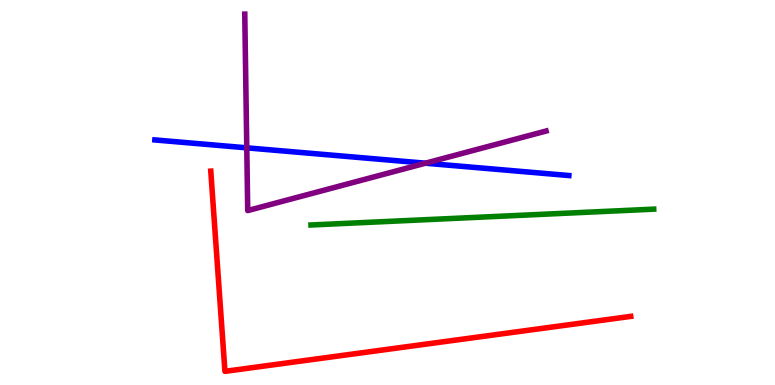[{'lines': ['blue', 'red'], 'intersections': []}, {'lines': ['green', 'red'], 'intersections': []}, {'lines': ['purple', 'red'], 'intersections': []}, {'lines': ['blue', 'green'], 'intersections': []}, {'lines': ['blue', 'purple'], 'intersections': [{'x': 3.18, 'y': 6.16}, {'x': 5.49, 'y': 5.76}]}, {'lines': ['green', 'purple'], 'intersections': []}]